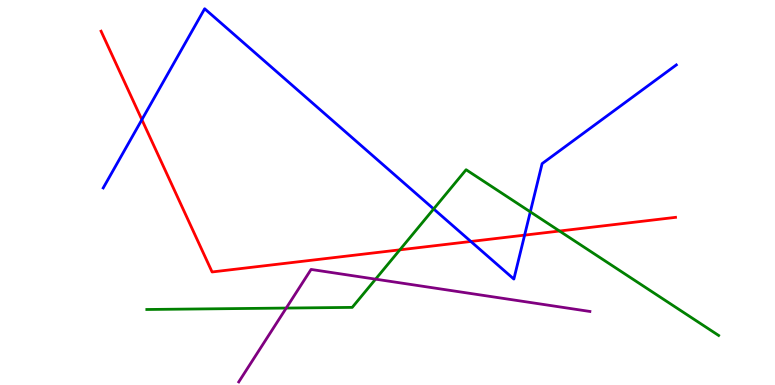[{'lines': ['blue', 'red'], 'intersections': [{'x': 1.83, 'y': 6.89}, {'x': 6.08, 'y': 3.73}, {'x': 6.77, 'y': 3.89}]}, {'lines': ['green', 'red'], 'intersections': [{'x': 5.16, 'y': 3.51}, {'x': 7.22, 'y': 4.0}]}, {'lines': ['purple', 'red'], 'intersections': []}, {'lines': ['blue', 'green'], 'intersections': [{'x': 5.6, 'y': 4.57}, {'x': 6.84, 'y': 4.5}]}, {'lines': ['blue', 'purple'], 'intersections': []}, {'lines': ['green', 'purple'], 'intersections': [{'x': 3.69, 'y': 2.0}, {'x': 4.85, 'y': 2.75}]}]